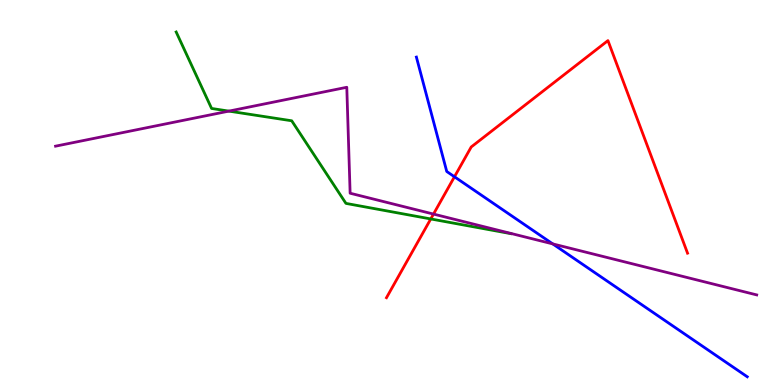[{'lines': ['blue', 'red'], 'intersections': [{'x': 5.86, 'y': 5.41}]}, {'lines': ['green', 'red'], 'intersections': [{'x': 5.56, 'y': 4.31}]}, {'lines': ['purple', 'red'], 'intersections': [{'x': 5.59, 'y': 4.44}]}, {'lines': ['blue', 'green'], 'intersections': []}, {'lines': ['blue', 'purple'], 'intersections': [{'x': 7.13, 'y': 3.67}]}, {'lines': ['green', 'purple'], 'intersections': [{'x': 2.95, 'y': 7.11}]}]